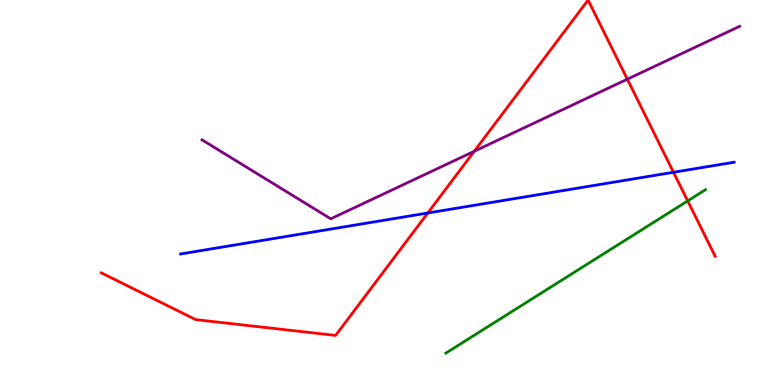[{'lines': ['blue', 'red'], 'intersections': [{'x': 5.52, 'y': 4.47}, {'x': 8.69, 'y': 5.53}]}, {'lines': ['green', 'red'], 'intersections': [{'x': 8.87, 'y': 4.78}]}, {'lines': ['purple', 'red'], 'intersections': [{'x': 6.12, 'y': 6.07}, {'x': 8.09, 'y': 7.94}]}, {'lines': ['blue', 'green'], 'intersections': []}, {'lines': ['blue', 'purple'], 'intersections': []}, {'lines': ['green', 'purple'], 'intersections': []}]